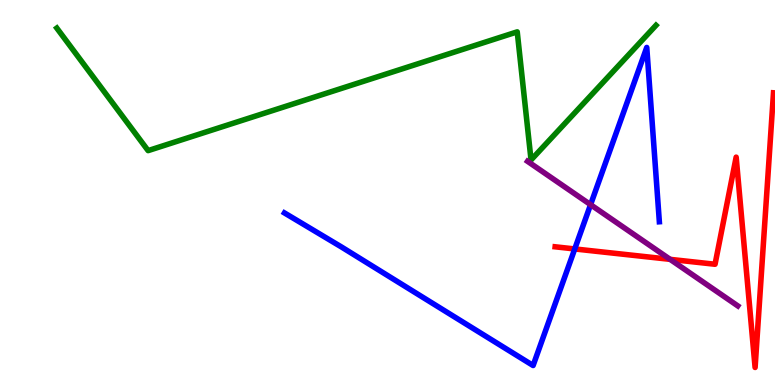[{'lines': ['blue', 'red'], 'intersections': [{'x': 7.42, 'y': 3.53}]}, {'lines': ['green', 'red'], 'intersections': []}, {'lines': ['purple', 'red'], 'intersections': [{'x': 8.65, 'y': 3.26}]}, {'lines': ['blue', 'green'], 'intersections': []}, {'lines': ['blue', 'purple'], 'intersections': [{'x': 7.62, 'y': 4.68}]}, {'lines': ['green', 'purple'], 'intersections': []}]